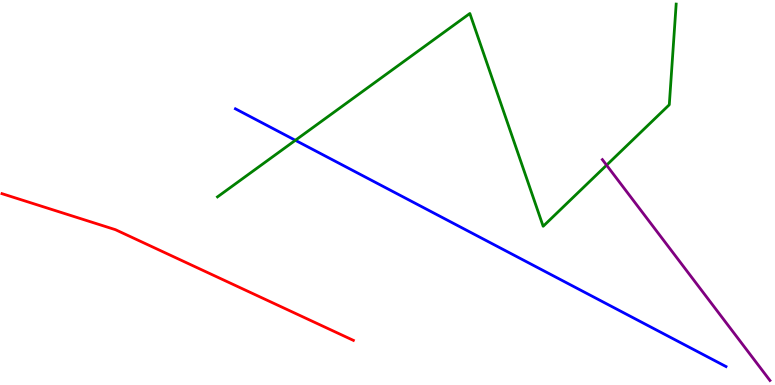[{'lines': ['blue', 'red'], 'intersections': []}, {'lines': ['green', 'red'], 'intersections': []}, {'lines': ['purple', 'red'], 'intersections': []}, {'lines': ['blue', 'green'], 'intersections': [{'x': 3.81, 'y': 6.36}]}, {'lines': ['blue', 'purple'], 'intersections': []}, {'lines': ['green', 'purple'], 'intersections': [{'x': 7.83, 'y': 5.71}]}]